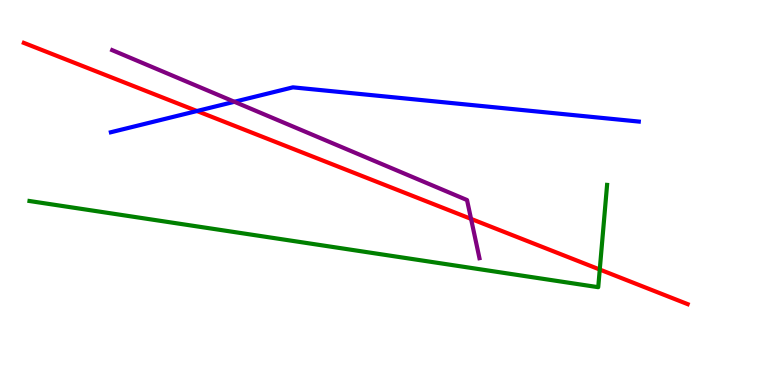[{'lines': ['blue', 'red'], 'intersections': [{'x': 2.54, 'y': 7.12}]}, {'lines': ['green', 'red'], 'intersections': [{'x': 7.74, 'y': 3.0}]}, {'lines': ['purple', 'red'], 'intersections': [{'x': 6.08, 'y': 4.31}]}, {'lines': ['blue', 'green'], 'intersections': []}, {'lines': ['blue', 'purple'], 'intersections': [{'x': 3.02, 'y': 7.36}]}, {'lines': ['green', 'purple'], 'intersections': []}]